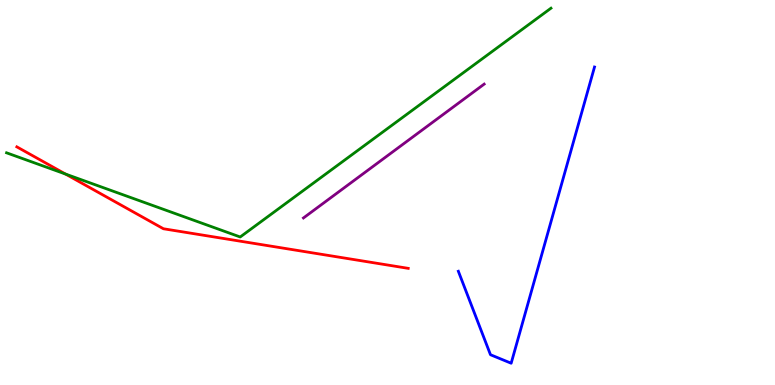[{'lines': ['blue', 'red'], 'intersections': []}, {'lines': ['green', 'red'], 'intersections': [{'x': 0.845, 'y': 5.48}]}, {'lines': ['purple', 'red'], 'intersections': []}, {'lines': ['blue', 'green'], 'intersections': []}, {'lines': ['blue', 'purple'], 'intersections': []}, {'lines': ['green', 'purple'], 'intersections': []}]